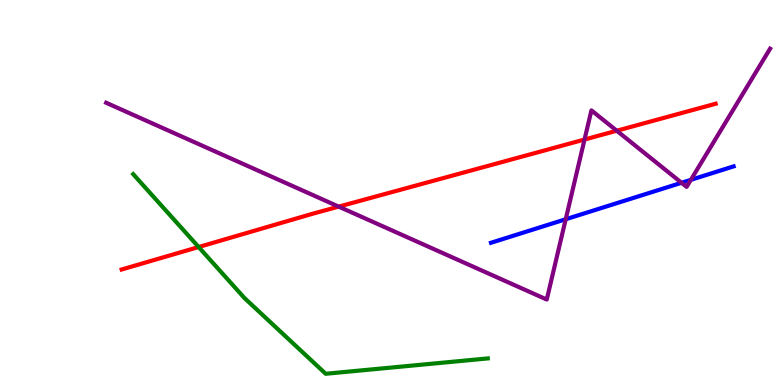[{'lines': ['blue', 'red'], 'intersections': []}, {'lines': ['green', 'red'], 'intersections': [{'x': 2.56, 'y': 3.58}]}, {'lines': ['purple', 'red'], 'intersections': [{'x': 4.37, 'y': 4.63}, {'x': 7.54, 'y': 6.38}, {'x': 7.96, 'y': 6.6}]}, {'lines': ['blue', 'green'], 'intersections': []}, {'lines': ['blue', 'purple'], 'intersections': [{'x': 7.3, 'y': 4.31}, {'x': 8.79, 'y': 5.25}, {'x': 8.91, 'y': 5.33}]}, {'lines': ['green', 'purple'], 'intersections': []}]